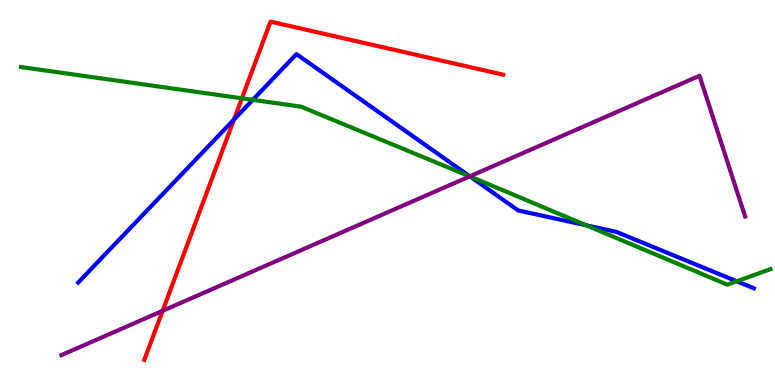[{'lines': ['blue', 'red'], 'intersections': [{'x': 3.02, 'y': 6.9}]}, {'lines': ['green', 'red'], 'intersections': [{'x': 3.12, 'y': 7.45}]}, {'lines': ['purple', 'red'], 'intersections': [{'x': 2.1, 'y': 1.93}]}, {'lines': ['blue', 'green'], 'intersections': [{'x': 3.26, 'y': 7.41}, {'x': 6.06, 'y': 5.42}, {'x': 7.56, 'y': 4.15}, {'x': 9.51, 'y': 2.69}]}, {'lines': ['blue', 'purple'], 'intersections': [{'x': 6.06, 'y': 5.42}]}, {'lines': ['green', 'purple'], 'intersections': [{'x': 6.06, 'y': 5.42}]}]